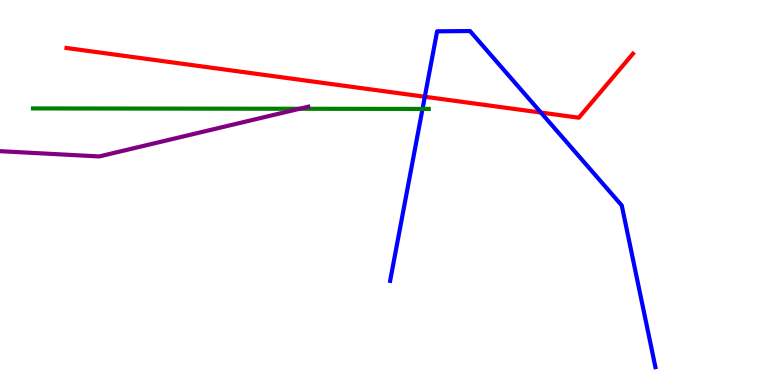[{'lines': ['blue', 'red'], 'intersections': [{'x': 5.48, 'y': 7.49}, {'x': 6.98, 'y': 7.08}]}, {'lines': ['green', 'red'], 'intersections': []}, {'lines': ['purple', 'red'], 'intersections': []}, {'lines': ['blue', 'green'], 'intersections': [{'x': 5.45, 'y': 7.17}]}, {'lines': ['blue', 'purple'], 'intersections': []}, {'lines': ['green', 'purple'], 'intersections': [{'x': 3.87, 'y': 7.17}]}]